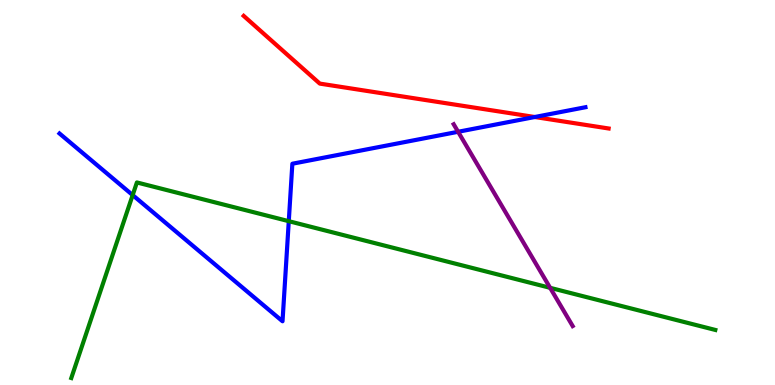[{'lines': ['blue', 'red'], 'intersections': [{'x': 6.9, 'y': 6.96}]}, {'lines': ['green', 'red'], 'intersections': []}, {'lines': ['purple', 'red'], 'intersections': []}, {'lines': ['blue', 'green'], 'intersections': [{'x': 1.71, 'y': 4.93}, {'x': 3.73, 'y': 4.26}]}, {'lines': ['blue', 'purple'], 'intersections': [{'x': 5.91, 'y': 6.58}]}, {'lines': ['green', 'purple'], 'intersections': [{'x': 7.1, 'y': 2.52}]}]